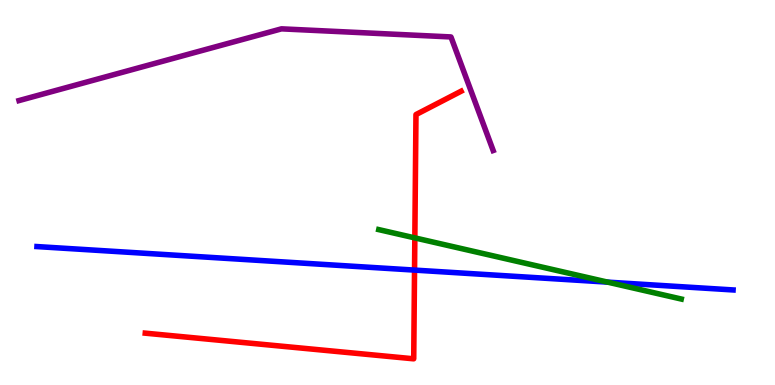[{'lines': ['blue', 'red'], 'intersections': [{'x': 5.35, 'y': 2.98}]}, {'lines': ['green', 'red'], 'intersections': [{'x': 5.35, 'y': 3.82}]}, {'lines': ['purple', 'red'], 'intersections': []}, {'lines': ['blue', 'green'], 'intersections': [{'x': 7.84, 'y': 2.67}]}, {'lines': ['blue', 'purple'], 'intersections': []}, {'lines': ['green', 'purple'], 'intersections': []}]